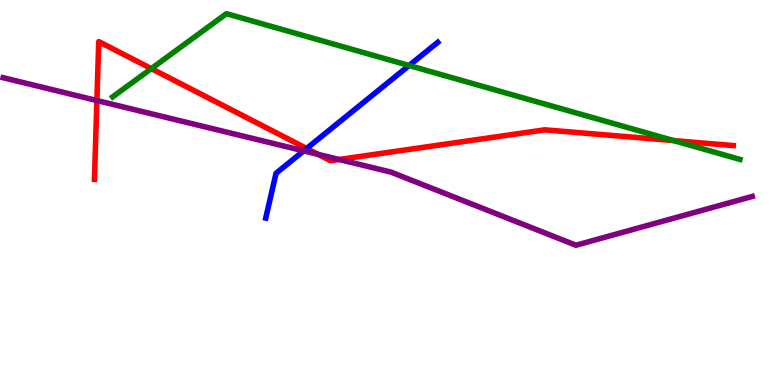[{'lines': ['blue', 'red'], 'intersections': [{'x': 3.96, 'y': 6.14}]}, {'lines': ['green', 'red'], 'intersections': [{'x': 1.95, 'y': 8.22}, {'x': 8.69, 'y': 6.35}]}, {'lines': ['purple', 'red'], 'intersections': [{'x': 1.25, 'y': 7.39}, {'x': 4.11, 'y': 5.99}, {'x': 4.38, 'y': 5.86}]}, {'lines': ['blue', 'green'], 'intersections': [{'x': 5.28, 'y': 8.3}]}, {'lines': ['blue', 'purple'], 'intersections': [{'x': 3.92, 'y': 6.08}]}, {'lines': ['green', 'purple'], 'intersections': []}]